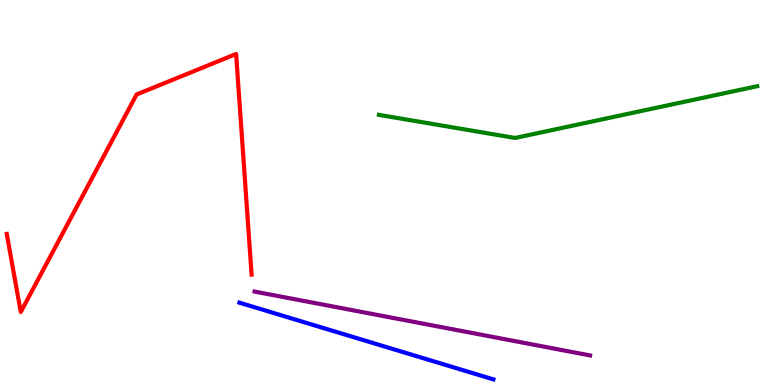[{'lines': ['blue', 'red'], 'intersections': []}, {'lines': ['green', 'red'], 'intersections': []}, {'lines': ['purple', 'red'], 'intersections': []}, {'lines': ['blue', 'green'], 'intersections': []}, {'lines': ['blue', 'purple'], 'intersections': []}, {'lines': ['green', 'purple'], 'intersections': []}]